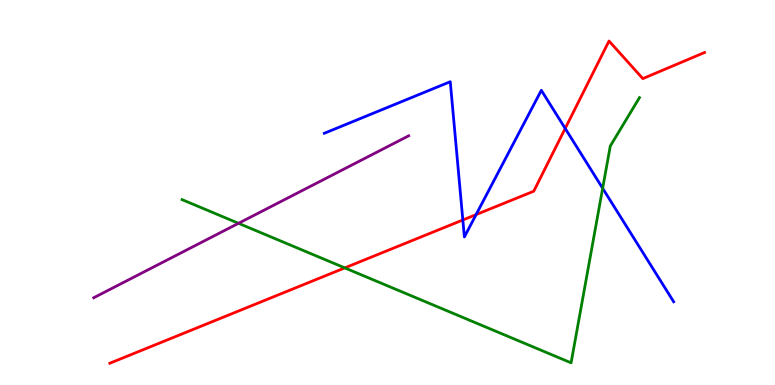[{'lines': ['blue', 'red'], 'intersections': [{'x': 5.97, 'y': 4.29}, {'x': 6.14, 'y': 4.43}, {'x': 7.29, 'y': 6.66}]}, {'lines': ['green', 'red'], 'intersections': [{'x': 4.45, 'y': 3.04}]}, {'lines': ['purple', 'red'], 'intersections': []}, {'lines': ['blue', 'green'], 'intersections': [{'x': 7.78, 'y': 5.11}]}, {'lines': ['blue', 'purple'], 'intersections': []}, {'lines': ['green', 'purple'], 'intersections': [{'x': 3.08, 'y': 4.2}]}]